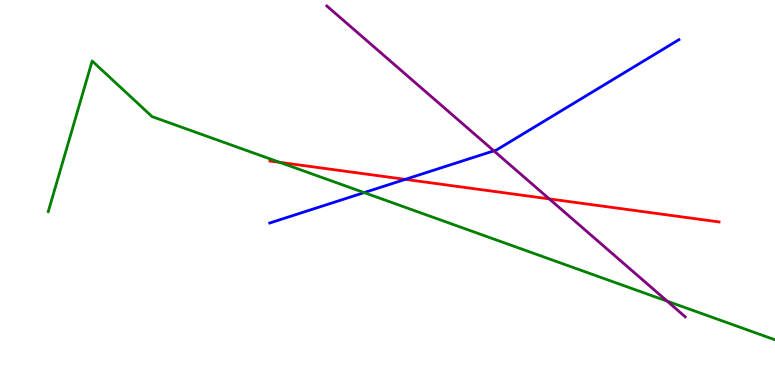[{'lines': ['blue', 'red'], 'intersections': [{'x': 5.23, 'y': 5.34}]}, {'lines': ['green', 'red'], 'intersections': [{'x': 3.61, 'y': 5.78}]}, {'lines': ['purple', 'red'], 'intersections': [{'x': 7.09, 'y': 4.83}]}, {'lines': ['blue', 'green'], 'intersections': [{'x': 4.7, 'y': 5.0}]}, {'lines': ['blue', 'purple'], 'intersections': [{'x': 6.37, 'y': 6.08}]}, {'lines': ['green', 'purple'], 'intersections': [{'x': 8.61, 'y': 2.18}]}]